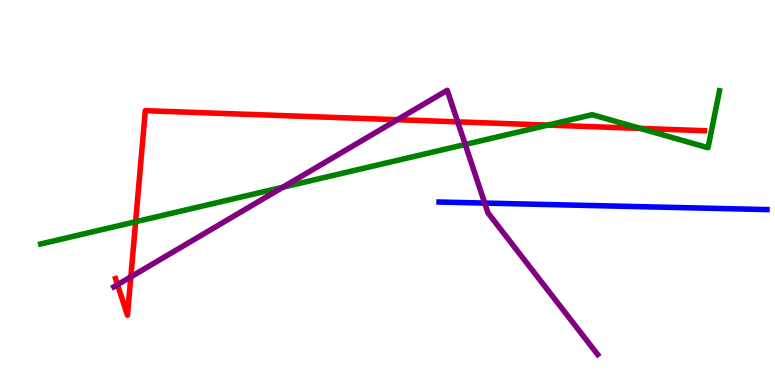[{'lines': ['blue', 'red'], 'intersections': []}, {'lines': ['green', 'red'], 'intersections': [{'x': 1.75, 'y': 4.24}, {'x': 7.07, 'y': 6.75}, {'x': 8.26, 'y': 6.66}]}, {'lines': ['purple', 'red'], 'intersections': [{'x': 1.52, 'y': 2.61}, {'x': 1.69, 'y': 2.81}, {'x': 5.13, 'y': 6.89}, {'x': 5.91, 'y': 6.83}]}, {'lines': ['blue', 'green'], 'intersections': []}, {'lines': ['blue', 'purple'], 'intersections': [{'x': 6.25, 'y': 4.73}]}, {'lines': ['green', 'purple'], 'intersections': [{'x': 3.65, 'y': 5.14}, {'x': 6.0, 'y': 6.25}]}]